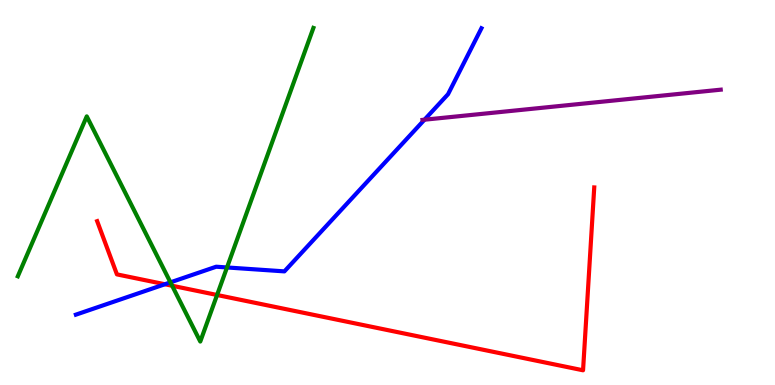[{'lines': ['blue', 'red'], 'intersections': [{'x': 2.13, 'y': 2.62}]}, {'lines': ['green', 'red'], 'intersections': [{'x': 2.22, 'y': 2.58}, {'x': 2.8, 'y': 2.34}]}, {'lines': ['purple', 'red'], 'intersections': []}, {'lines': ['blue', 'green'], 'intersections': [{'x': 2.2, 'y': 2.67}, {'x': 2.93, 'y': 3.05}]}, {'lines': ['blue', 'purple'], 'intersections': [{'x': 5.48, 'y': 6.89}]}, {'lines': ['green', 'purple'], 'intersections': []}]